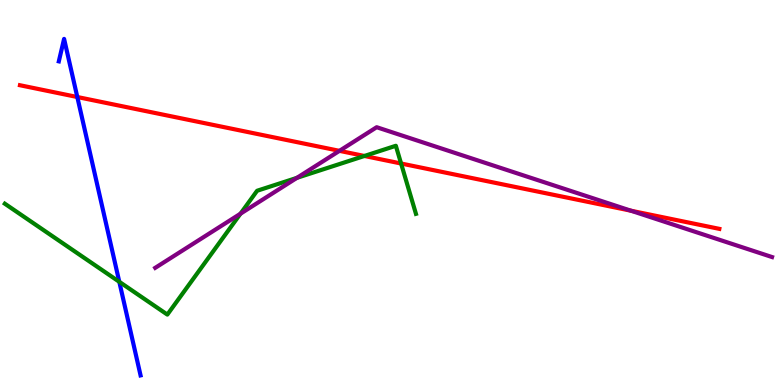[{'lines': ['blue', 'red'], 'intersections': [{'x': 0.998, 'y': 7.48}]}, {'lines': ['green', 'red'], 'intersections': [{'x': 4.7, 'y': 5.95}, {'x': 5.18, 'y': 5.75}]}, {'lines': ['purple', 'red'], 'intersections': [{'x': 4.38, 'y': 6.08}, {'x': 8.14, 'y': 4.53}]}, {'lines': ['blue', 'green'], 'intersections': [{'x': 1.54, 'y': 2.68}]}, {'lines': ['blue', 'purple'], 'intersections': []}, {'lines': ['green', 'purple'], 'intersections': [{'x': 3.1, 'y': 4.45}, {'x': 3.83, 'y': 5.38}]}]